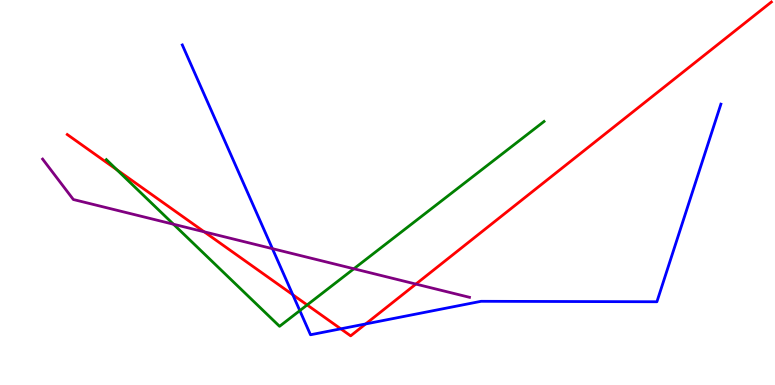[{'lines': ['blue', 'red'], 'intersections': [{'x': 3.78, 'y': 2.34}, {'x': 4.4, 'y': 1.46}, {'x': 4.72, 'y': 1.59}]}, {'lines': ['green', 'red'], 'intersections': [{'x': 1.51, 'y': 5.59}, {'x': 3.96, 'y': 2.08}]}, {'lines': ['purple', 'red'], 'intersections': [{'x': 2.64, 'y': 3.98}, {'x': 5.37, 'y': 2.62}]}, {'lines': ['blue', 'green'], 'intersections': [{'x': 3.87, 'y': 1.93}]}, {'lines': ['blue', 'purple'], 'intersections': [{'x': 3.52, 'y': 3.54}]}, {'lines': ['green', 'purple'], 'intersections': [{'x': 2.24, 'y': 4.18}, {'x': 4.57, 'y': 3.02}]}]